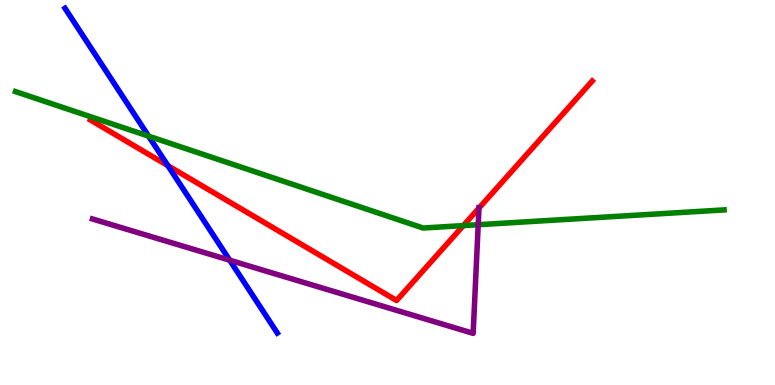[{'lines': ['blue', 'red'], 'intersections': [{'x': 2.17, 'y': 5.7}]}, {'lines': ['green', 'red'], 'intersections': [{'x': 5.98, 'y': 4.14}]}, {'lines': ['purple', 'red'], 'intersections': [{'x': 6.18, 'y': 4.6}]}, {'lines': ['blue', 'green'], 'intersections': [{'x': 1.92, 'y': 6.46}]}, {'lines': ['blue', 'purple'], 'intersections': [{'x': 2.96, 'y': 3.24}]}, {'lines': ['green', 'purple'], 'intersections': [{'x': 6.17, 'y': 4.16}]}]